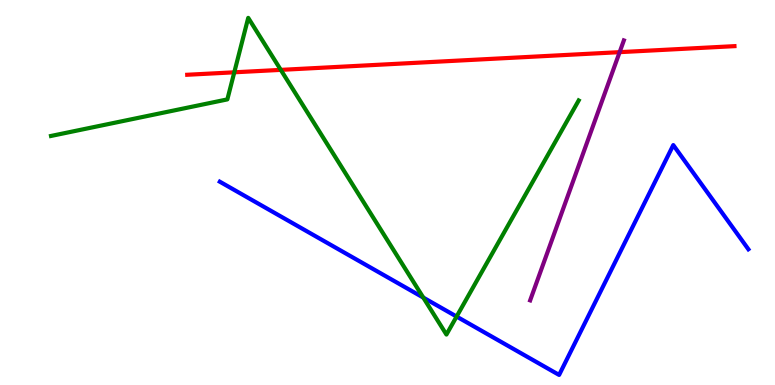[{'lines': ['blue', 'red'], 'intersections': []}, {'lines': ['green', 'red'], 'intersections': [{'x': 3.02, 'y': 8.12}, {'x': 3.62, 'y': 8.19}]}, {'lines': ['purple', 'red'], 'intersections': [{'x': 8.0, 'y': 8.65}]}, {'lines': ['blue', 'green'], 'intersections': [{'x': 5.46, 'y': 2.27}, {'x': 5.89, 'y': 1.78}]}, {'lines': ['blue', 'purple'], 'intersections': []}, {'lines': ['green', 'purple'], 'intersections': []}]